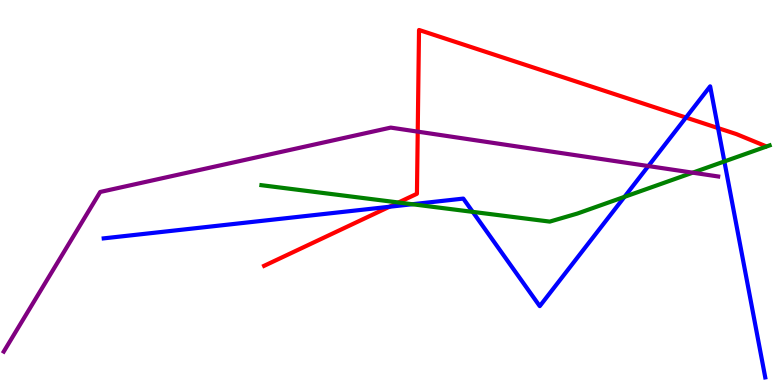[{'lines': ['blue', 'red'], 'intersections': [{'x': 5.02, 'y': 4.63}, {'x': 8.85, 'y': 6.95}, {'x': 9.27, 'y': 6.67}]}, {'lines': ['green', 'red'], 'intersections': [{'x': 5.14, 'y': 4.74}]}, {'lines': ['purple', 'red'], 'intersections': [{'x': 5.39, 'y': 6.58}]}, {'lines': ['blue', 'green'], 'intersections': [{'x': 5.32, 'y': 4.7}, {'x': 6.1, 'y': 4.5}, {'x': 8.06, 'y': 4.89}, {'x': 9.35, 'y': 5.81}]}, {'lines': ['blue', 'purple'], 'intersections': [{'x': 8.37, 'y': 5.69}]}, {'lines': ['green', 'purple'], 'intersections': [{'x': 8.94, 'y': 5.52}]}]